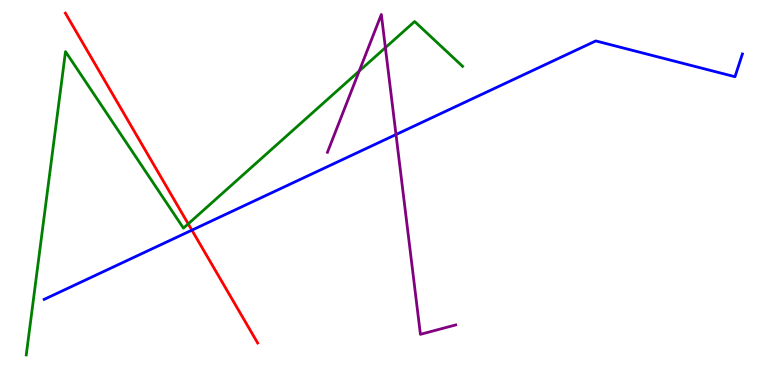[{'lines': ['blue', 'red'], 'intersections': [{'x': 2.48, 'y': 4.02}]}, {'lines': ['green', 'red'], 'intersections': [{'x': 2.43, 'y': 4.19}]}, {'lines': ['purple', 'red'], 'intersections': []}, {'lines': ['blue', 'green'], 'intersections': []}, {'lines': ['blue', 'purple'], 'intersections': [{'x': 5.11, 'y': 6.51}]}, {'lines': ['green', 'purple'], 'intersections': [{'x': 4.63, 'y': 8.15}, {'x': 4.97, 'y': 8.76}]}]